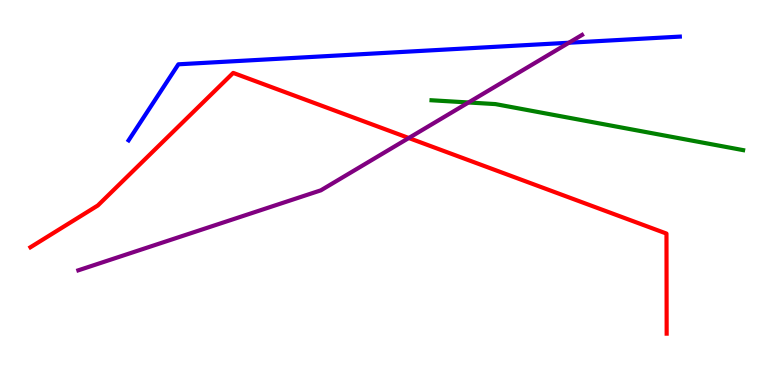[{'lines': ['blue', 'red'], 'intersections': []}, {'lines': ['green', 'red'], 'intersections': []}, {'lines': ['purple', 'red'], 'intersections': [{'x': 5.27, 'y': 6.42}]}, {'lines': ['blue', 'green'], 'intersections': []}, {'lines': ['blue', 'purple'], 'intersections': [{'x': 7.34, 'y': 8.89}]}, {'lines': ['green', 'purple'], 'intersections': [{'x': 6.05, 'y': 7.34}]}]